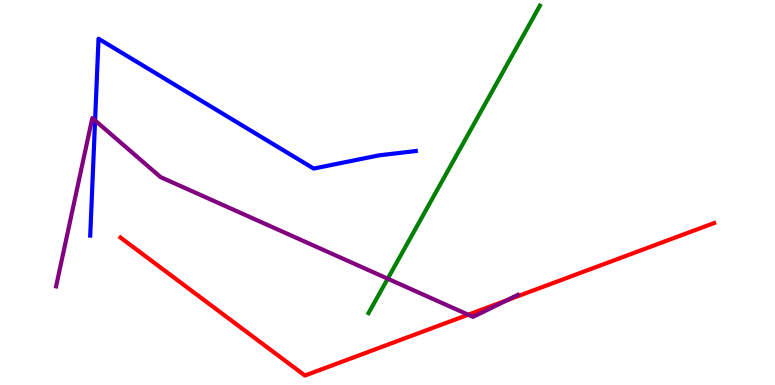[{'lines': ['blue', 'red'], 'intersections': []}, {'lines': ['green', 'red'], 'intersections': []}, {'lines': ['purple', 'red'], 'intersections': [{'x': 6.04, 'y': 1.83}, {'x': 6.54, 'y': 2.2}]}, {'lines': ['blue', 'green'], 'intersections': []}, {'lines': ['blue', 'purple'], 'intersections': [{'x': 1.23, 'y': 6.87}]}, {'lines': ['green', 'purple'], 'intersections': [{'x': 5.0, 'y': 2.76}]}]